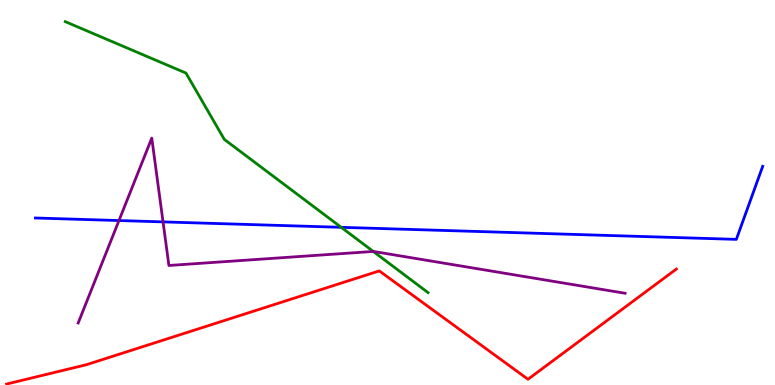[{'lines': ['blue', 'red'], 'intersections': []}, {'lines': ['green', 'red'], 'intersections': []}, {'lines': ['purple', 'red'], 'intersections': []}, {'lines': ['blue', 'green'], 'intersections': [{'x': 4.4, 'y': 4.1}]}, {'lines': ['blue', 'purple'], 'intersections': [{'x': 1.54, 'y': 4.27}, {'x': 2.1, 'y': 4.24}]}, {'lines': ['green', 'purple'], 'intersections': [{'x': 4.82, 'y': 3.47}]}]